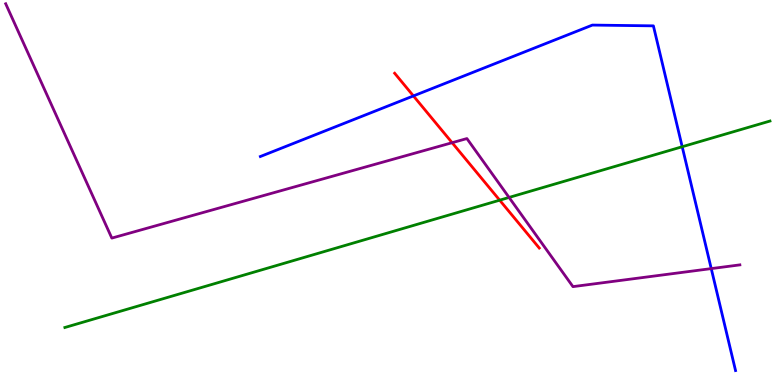[{'lines': ['blue', 'red'], 'intersections': [{'x': 5.33, 'y': 7.51}]}, {'lines': ['green', 'red'], 'intersections': [{'x': 6.45, 'y': 4.8}]}, {'lines': ['purple', 'red'], 'intersections': [{'x': 5.83, 'y': 6.29}]}, {'lines': ['blue', 'green'], 'intersections': [{'x': 8.8, 'y': 6.19}]}, {'lines': ['blue', 'purple'], 'intersections': [{'x': 9.18, 'y': 3.02}]}, {'lines': ['green', 'purple'], 'intersections': [{'x': 6.57, 'y': 4.87}]}]